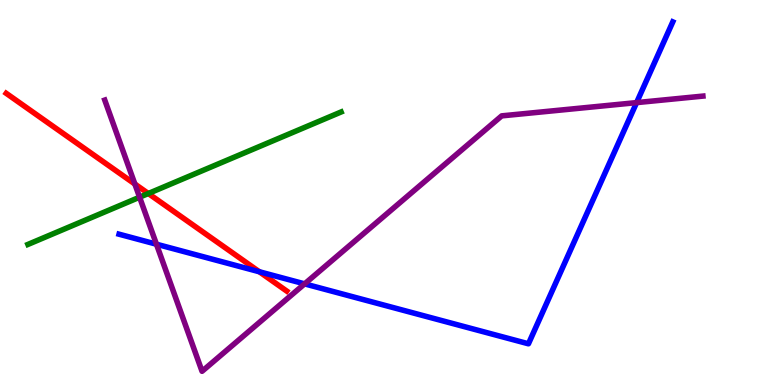[{'lines': ['blue', 'red'], 'intersections': [{'x': 3.35, 'y': 2.94}]}, {'lines': ['green', 'red'], 'intersections': [{'x': 1.91, 'y': 4.97}]}, {'lines': ['purple', 'red'], 'intersections': [{'x': 1.74, 'y': 5.22}]}, {'lines': ['blue', 'green'], 'intersections': []}, {'lines': ['blue', 'purple'], 'intersections': [{'x': 2.02, 'y': 3.66}, {'x': 3.93, 'y': 2.63}, {'x': 8.21, 'y': 7.33}]}, {'lines': ['green', 'purple'], 'intersections': [{'x': 1.8, 'y': 4.88}]}]